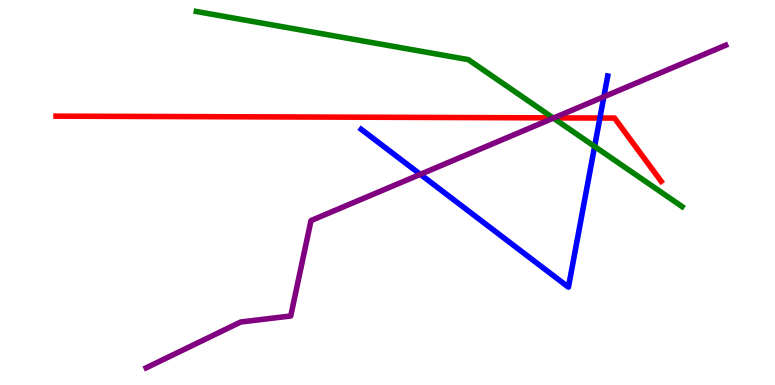[{'lines': ['blue', 'red'], 'intersections': [{'x': 7.74, 'y': 6.93}]}, {'lines': ['green', 'red'], 'intersections': [{'x': 7.14, 'y': 6.94}]}, {'lines': ['purple', 'red'], 'intersections': [{'x': 7.15, 'y': 6.94}]}, {'lines': ['blue', 'green'], 'intersections': [{'x': 7.67, 'y': 6.2}]}, {'lines': ['blue', 'purple'], 'intersections': [{'x': 5.42, 'y': 5.47}, {'x': 7.79, 'y': 7.49}]}, {'lines': ['green', 'purple'], 'intersections': [{'x': 7.14, 'y': 6.93}]}]